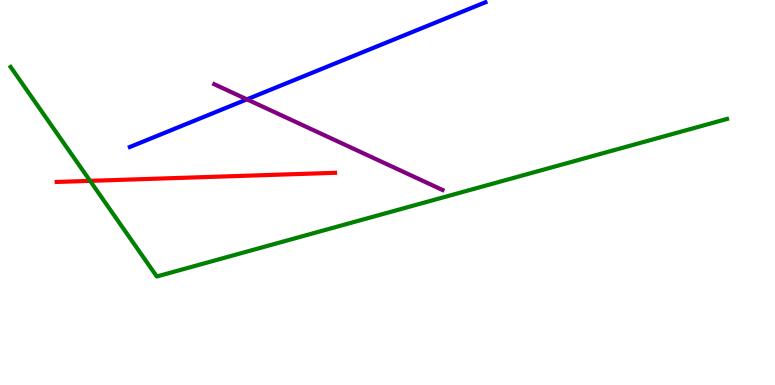[{'lines': ['blue', 'red'], 'intersections': []}, {'lines': ['green', 'red'], 'intersections': [{'x': 1.16, 'y': 5.3}]}, {'lines': ['purple', 'red'], 'intersections': []}, {'lines': ['blue', 'green'], 'intersections': []}, {'lines': ['blue', 'purple'], 'intersections': [{'x': 3.19, 'y': 7.42}]}, {'lines': ['green', 'purple'], 'intersections': []}]